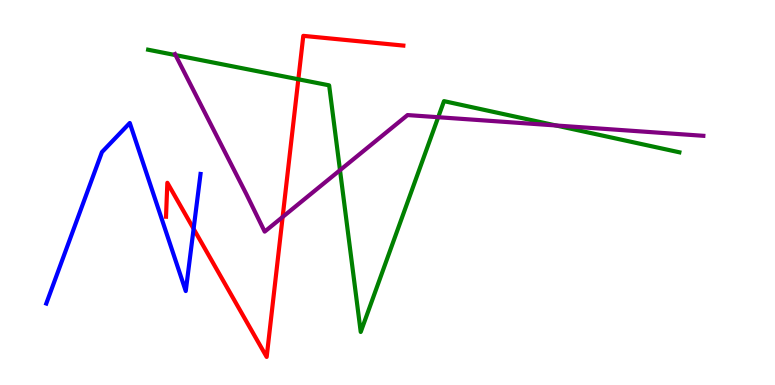[{'lines': ['blue', 'red'], 'intersections': [{'x': 2.5, 'y': 4.06}]}, {'lines': ['green', 'red'], 'intersections': [{'x': 3.85, 'y': 7.94}]}, {'lines': ['purple', 'red'], 'intersections': [{'x': 3.65, 'y': 4.36}]}, {'lines': ['blue', 'green'], 'intersections': []}, {'lines': ['blue', 'purple'], 'intersections': []}, {'lines': ['green', 'purple'], 'intersections': [{'x': 2.26, 'y': 8.57}, {'x': 4.39, 'y': 5.58}, {'x': 5.65, 'y': 6.96}, {'x': 7.17, 'y': 6.74}]}]